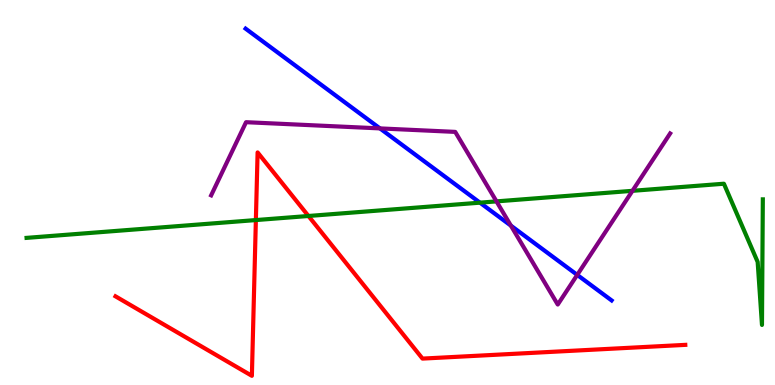[{'lines': ['blue', 'red'], 'intersections': []}, {'lines': ['green', 'red'], 'intersections': [{'x': 3.3, 'y': 4.28}, {'x': 3.98, 'y': 4.39}]}, {'lines': ['purple', 'red'], 'intersections': []}, {'lines': ['blue', 'green'], 'intersections': [{'x': 6.19, 'y': 4.74}]}, {'lines': ['blue', 'purple'], 'intersections': [{'x': 4.9, 'y': 6.66}, {'x': 6.59, 'y': 4.14}, {'x': 7.45, 'y': 2.86}]}, {'lines': ['green', 'purple'], 'intersections': [{'x': 6.41, 'y': 4.77}, {'x': 8.16, 'y': 5.04}]}]